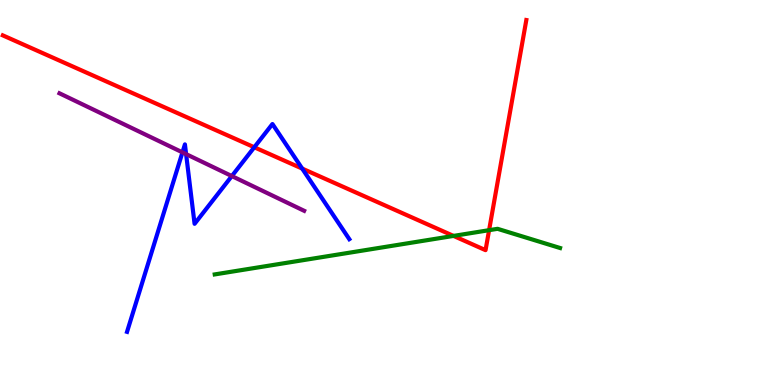[{'lines': ['blue', 'red'], 'intersections': [{'x': 3.28, 'y': 6.17}, {'x': 3.9, 'y': 5.62}]}, {'lines': ['green', 'red'], 'intersections': [{'x': 5.85, 'y': 3.87}, {'x': 6.31, 'y': 4.02}]}, {'lines': ['purple', 'red'], 'intersections': []}, {'lines': ['blue', 'green'], 'intersections': []}, {'lines': ['blue', 'purple'], 'intersections': [{'x': 2.35, 'y': 6.04}, {'x': 2.4, 'y': 6.0}, {'x': 2.99, 'y': 5.43}]}, {'lines': ['green', 'purple'], 'intersections': []}]